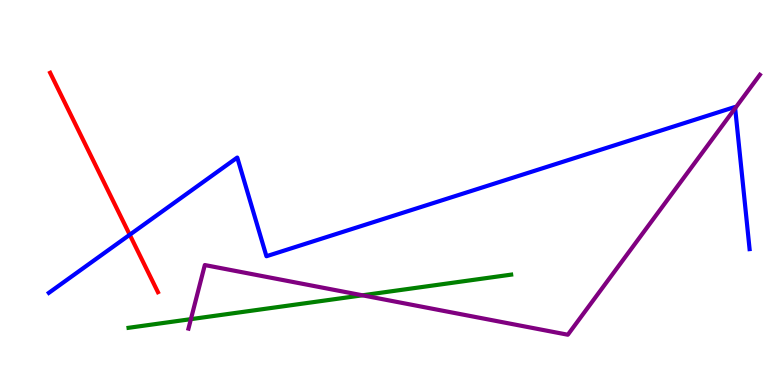[{'lines': ['blue', 'red'], 'intersections': [{'x': 1.67, 'y': 3.9}]}, {'lines': ['green', 'red'], 'intersections': []}, {'lines': ['purple', 'red'], 'intersections': []}, {'lines': ['blue', 'green'], 'intersections': []}, {'lines': ['blue', 'purple'], 'intersections': [{'x': 9.49, 'y': 7.19}]}, {'lines': ['green', 'purple'], 'intersections': [{'x': 2.46, 'y': 1.71}, {'x': 4.68, 'y': 2.33}]}]